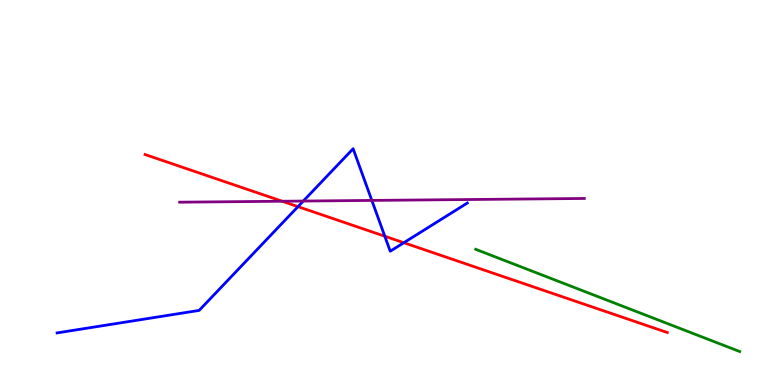[{'lines': ['blue', 'red'], 'intersections': [{'x': 3.84, 'y': 4.63}, {'x': 4.97, 'y': 3.86}, {'x': 5.21, 'y': 3.7}]}, {'lines': ['green', 'red'], 'intersections': []}, {'lines': ['purple', 'red'], 'intersections': [{'x': 3.64, 'y': 4.77}]}, {'lines': ['blue', 'green'], 'intersections': []}, {'lines': ['blue', 'purple'], 'intersections': [{'x': 3.91, 'y': 4.78}, {'x': 4.8, 'y': 4.79}]}, {'lines': ['green', 'purple'], 'intersections': []}]